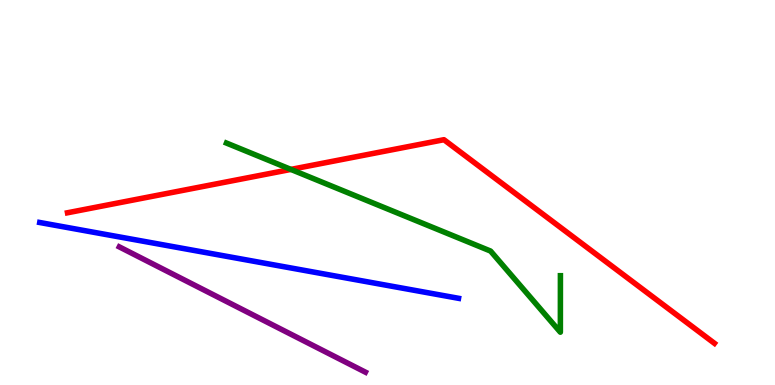[{'lines': ['blue', 'red'], 'intersections': []}, {'lines': ['green', 'red'], 'intersections': [{'x': 3.75, 'y': 5.6}]}, {'lines': ['purple', 'red'], 'intersections': []}, {'lines': ['blue', 'green'], 'intersections': []}, {'lines': ['blue', 'purple'], 'intersections': []}, {'lines': ['green', 'purple'], 'intersections': []}]